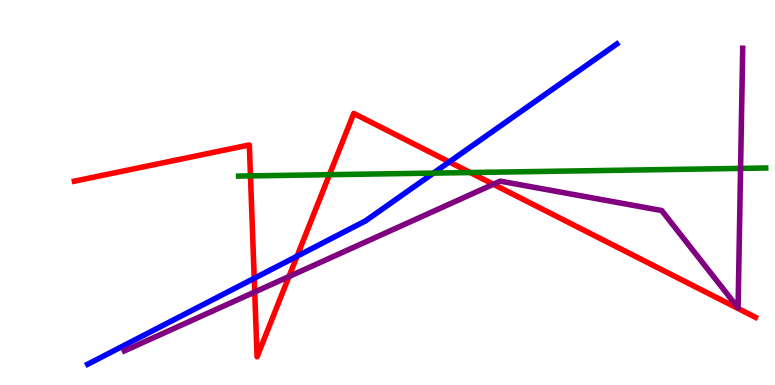[{'lines': ['blue', 'red'], 'intersections': [{'x': 3.28, 'y': 2.77}, {'x': 3.83, 'y': 3.35}, {'x': 5.8, 'y': 5.79}]}, {'lines': ['green', 'red'], 'intersections': [{'x': 3.23, 'y': 5.43}, {'x': 4.25, 'y': 5.46}, {'x': 6.07, 'y': 5.52}]}, {'lines': ['purple', 'red'], 'intersections': [{'x': 3.29, 'y': 2.42}, {'x': 3.73, 'y': 2.82}, {'x': 6.37, 'y': 5.21}]}, {'lines': ['blue', 'green'], 'intersections': [{'x': 5.59, 'y': 5.5}]}, {'lines': ['blue', 'purple'], 'intersections': []}, {'lines': ['green', 'purple'], 'intersections': [{'x': 9.56, 'y': 5.63}]}]